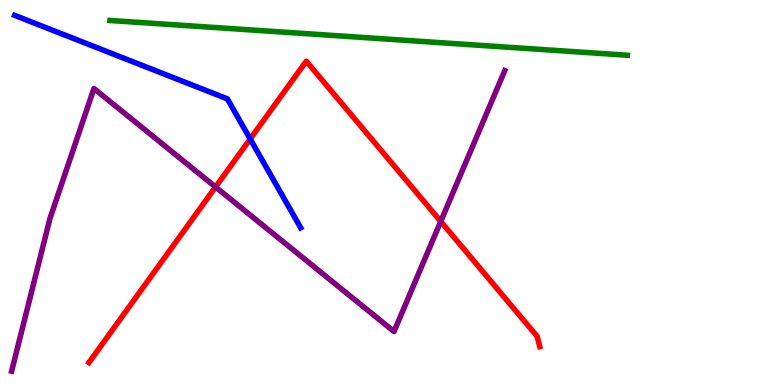[{'lines': ['blue', 'red'], 'intersections': [{'x': 3.23, 'y': 6.39}]}, {'lines': ['green', 'red'], 'intersections': []}, {'lines': ['purple', 'red'], 'intersections': [{'x': 2.78, 'y': 5.14}, {'x': 5.69, 'y': 4.25}]}, {'lines': ['blue', 'green'], 'intersections': []}, {'lines': ['blue', 'purple'], 'intersections': []}, {'lines': ['green', 'purple'], 'intersections': []}]